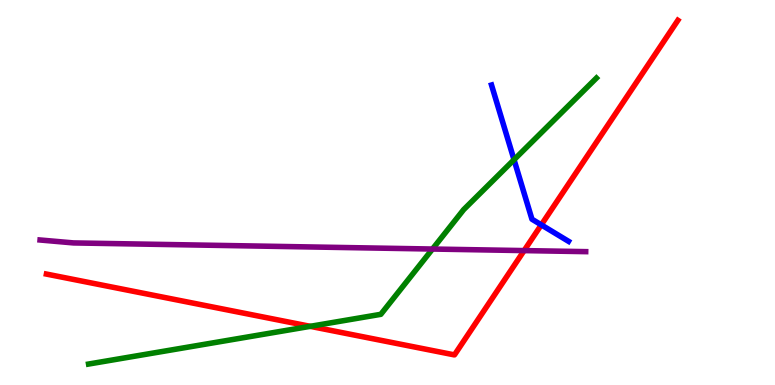[{'lines': ['blue', 'red'], 'intersections': [{'x': 6.98, 'y': 4.16}]}, {'lines': ['green', 'red'], 'intersections': [{'x': 4.0, 'y': 1.52}]}, {'lines': ['purple', 'red'], 'intersections': [{'x': 6.76, 'y': 3.49}]}, {'lines': ['blue', 'green'], 'intersections': [{'x': 6.63, 'y': 5.85}]}, {'lines': ['blue', 'purple'], 'intersections': []}, {'lines': ['green', 'purple'], 'intersections': [{'x': 5.58, 'y': 3.53}]}]